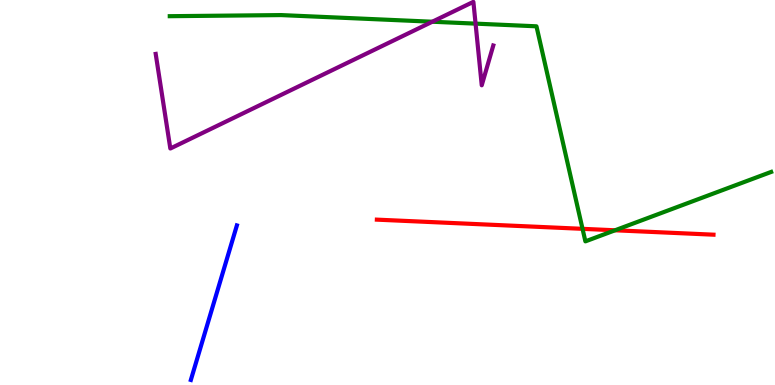[{'lines': ['blue', 'red'], 'intersections': []}, {'lines': ['green', 'red'], 'intersections': [{'x': 7.52, 'y': 4.06}, {'x': 7.94, 'y': 4.02}]}, {'lines': ['purple', 'red'], 'intersections': []}, {'lines': ['blue', 'green'], 'intersections': []}, {'lines': ['blue', 'purple'], 'intersections': []}, {'lines': ['green', 'purple'], 'intersections': [{'x': 5.58, 'y': 9.44}, {'x': 6.14, 'y': 9.39}]}]